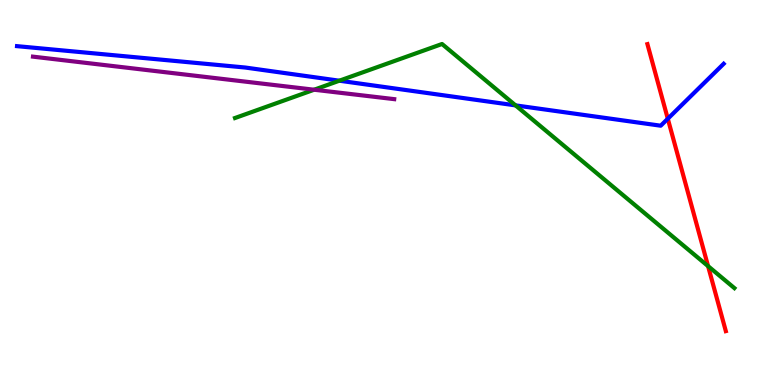[{'lines': ['blue', 'red'], 'intersections': [{'x': 8.62, 'y': 6.92}]}, {'lines': ['green', 'red'], 'intersections': [{'x': 9.14, 'y': 3.09}]}, {'lines': ['purple', 'red'], 'intersections': []}, {'lines': ['blue', 'green'], 'intersections': [{'x': 4.38, 'y': 7.9}, {'x': 6.65, 'y': 7.26}]}, {'lines': ['blue', 'purple'], 'intersections': []}, {'lines': ['green', 'purple'], 'intersections': [{'x': 4.05, 'y': 7.67}]}]